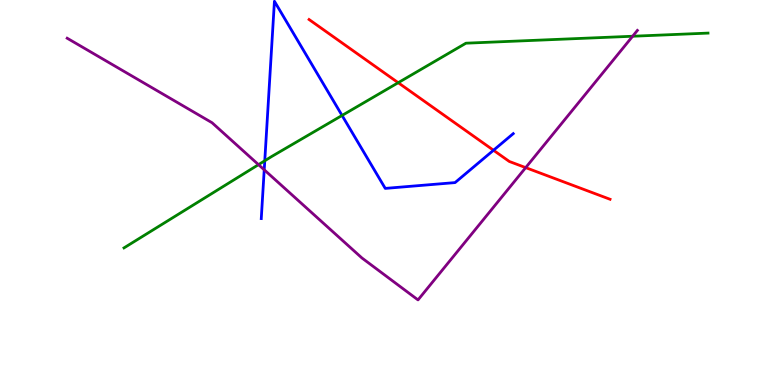[{'lines': ['blue', 'red'], 'intersections': [{'x': 6.37, 'y': 6.1}]}, {'lines': ['green', 'red'], 'intersections': [{'x': 5.14, 'y': 7.85}]}, {'lines': ['purple', 'red'], 'intersections': [{'x': 6.78, 'y': 5.65}]}, {'lines': ['blue', 'green'], 'intersections': [{'x': 3.42, 'y': 5.82}, {'x': 4.41, 'y': 7.0}]}, {'lines': ['blue', 'purple'], 'intersections': [{'x': 3.41, 'y': 5.59}]}, {'lines': ['green', 'purple'], 'intersections': [{'x': 3.34, 'y': 5.72}, {'x': 8.16, 'y': 9.06}]}]